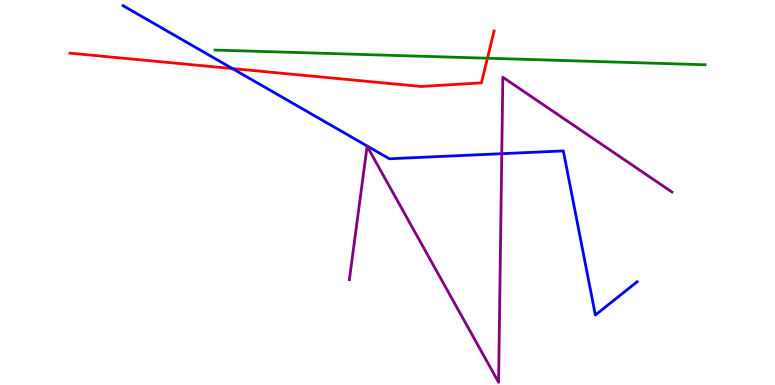[{'lines': ['blue', 'red'], 'intersections': [{'x': 3.0, 'y': 8.22}]}, {'lines': ['green', 'red'], 'intersections': [{'x': 6.29, 'y': 8.49}]}, {'lines': ['purple', 'red'], 'intersections': []}, {'lines': ['blue', 'green'], 'intersections': []}, {'lines': ['blue', 'purple'], 'intersections': [{'x': 6.47, 'y': 6.01}]}, {'lines': ['green', 'purple'], 'intersections': []}]